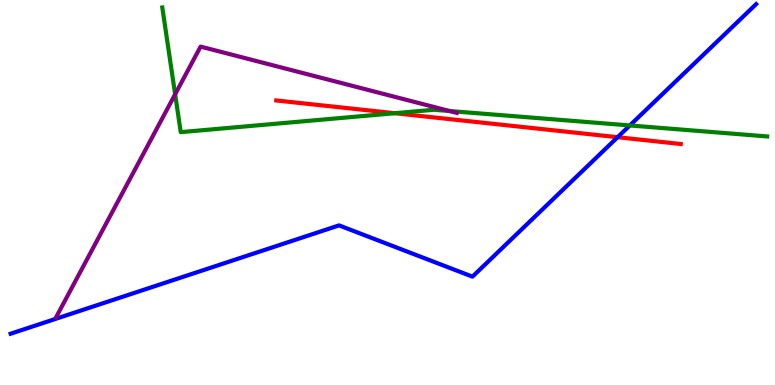[{'lines': ['blue', 'red'], 'intersections': [{'x': 7.97, 'y': 6.44}]}, {'lines': ['green', 'red'], 'intersections': [{'x': 5.09, 'y': 7.06}]}, {'lines': ['purple', 'red'], 'intersections': []}, {'lines': ['blue', 'green'], 'intersections': [{'x': 8.13, 'y': 6.74}]}, {'lines': ['blue', 'purple'], 'intersections': []}, {'lines': ['green', 'purple'], 'intersections': [{'x': 2.26, 'y': 7.55}, {'x': 5.8, 'y': 7.12}]}]